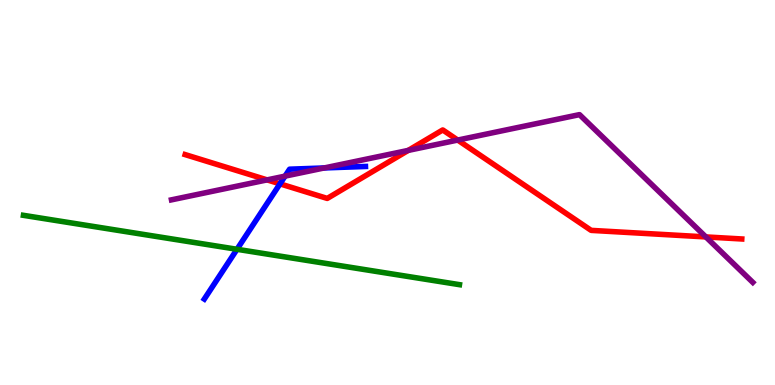[{'lines': ['blue', 'red'], 'intersections': [{'x': 3.61, 'y': 5.22}]}, {'lines': ['green', 'red'], 'intersections': []}, {'lines': ['purple', 'red'], 'intersections': [{'x': 3.45, 'y': 5.33}, {'x': 5.27, 'y': 6.09}, {'x': 5.91, 'y': 6.36}, {'x': 9.11, 'y': 3.85}]}, {'lines': ['blue', 'green'], 'intersections': [{'x': 3.06, 'y': 3.53}]}, {'lines': ['blue', 'purple'], 'intersections': [{'x': 3.68, 'y': 5.43}, {'x': 4.18, 'y': 5.64}]}, {'lines': ['green', 'purple'], 'intersections': []}]